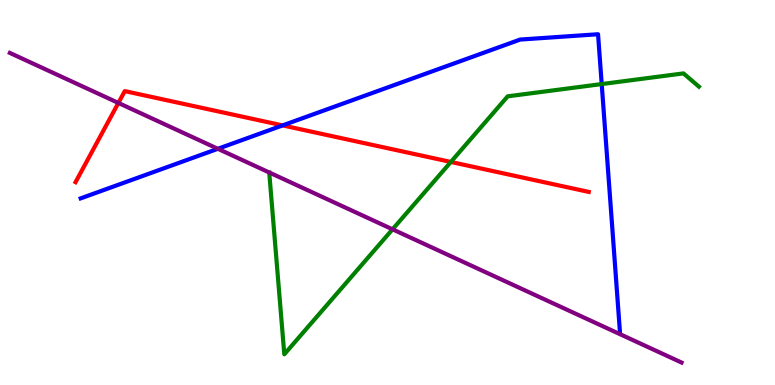[{'lines': ['blue', 'red'], 'intersections': [{'x': 3.65, 'y': 6.74}]}, {'lines': ['green', 'red'], 'intersections': [{'x': 5.82, 'y': 5.79}]}, {'lines': ['purple', 'red'], 'intersections': [{'x': 1.53, 'y': 7.33}]}, {'lines': ['blue', 'green'], 'intersections': [{'x': 7.76, 'y': 7.82}]}, {'lines': ['blue', 'purple'], 'intersections': [{'x': 2.81, 'y': 6.14}]}, {'lines': ['green', 'purple'], 'intersections': [{'x': 5.06, 'y': 4.04}]}]